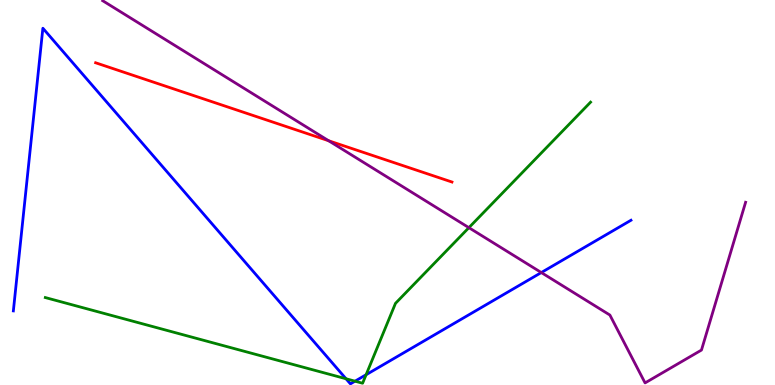[{'lines': ['blue', 'red'], 'intersections': []}, {'lines': ['green', 'red'], 'intersections': []}, {'lines': ['purple', 'red'], 'intersections': [{'x': 4.24, 'y': 6.34}]}, {'lines': ['blue', 'green'], 'intersections': [{'x': 4.46, 'y': 0.162}, {'x': 4.58, 'y': 0.099}, {'x': 4.72, 'y': 0.267}]}, {'lines': ['blue', 'purple'], 'intersections': [{'x': 6.98, 'y': 2.92}]}, {'lines': ['green', 'purple'], 'intersections': [{'x': 6.05, 'y': 4.09}]}]